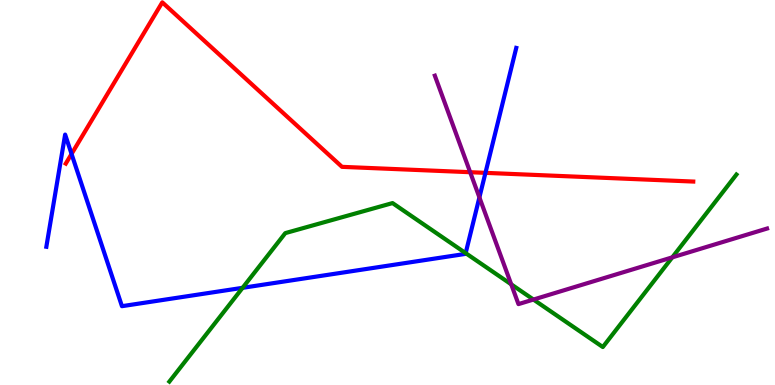[{'lines': ['blue', 'red'], 'intersections': [{'x': 0.923, 'y': 6.0}, {'x': 6.26, 'y': 5.51}]}, {'lines': ['green', 'red'], 'intersections': []}, {'lines': ['purple', 'red'], 'intersections': [{'x': 6.07, 'y': 5.53}]}, {'lines': ['blue', 'green'], 'intersections': [{'x': 3.13, 'y': 2.52}, {'x': 6.01, 'y': 3.43}]}, {'lines': ['blue', 'purple'], 'intersections': [{'x': 6.19, 'y': 4.87}]}, {'lines': ['green', 'purple'], 'intersections': [{'x': 6.6, 'y': 2.62}, {'x': 6.88, 'y': 2.22}, {'x': 8.67, 'y': 3.32}]}]